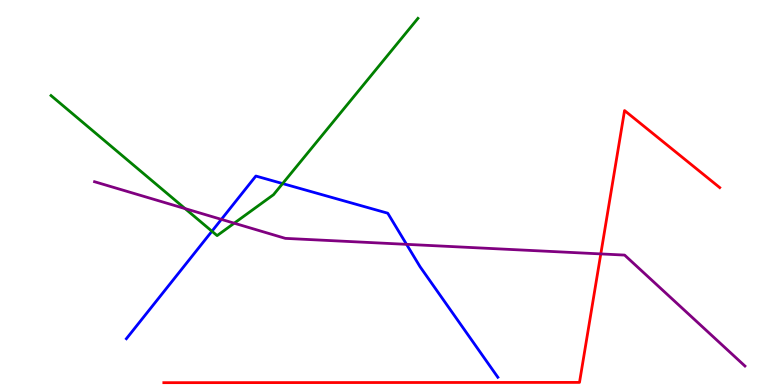[{'lines': ['blue', 'red'], 'intersections': []}, {'lines': ['green', 'red'], 'intersections': []}, {'lines': ['purple', 'red'], 'intersections': [{'x': 7.75, 'y': 3.4}]}, {'lines': ['blue', 'green'], 'intersections': [{'x': 2.73, 'y': 3.99}, {'x': 3.65, 'y': 5.23}]}, {'lines': ['blue', 'purple'], 'intersections': [{'x': 2.86, 'y': 4.3}, {'x': 5.25, 'y': 3.65}]}, {'lines': ['green', 'purple'], 'intersections': [{'x': 2.39, 'y': 4.58}, {'x': 3.02, 'y': 4.2}]}]